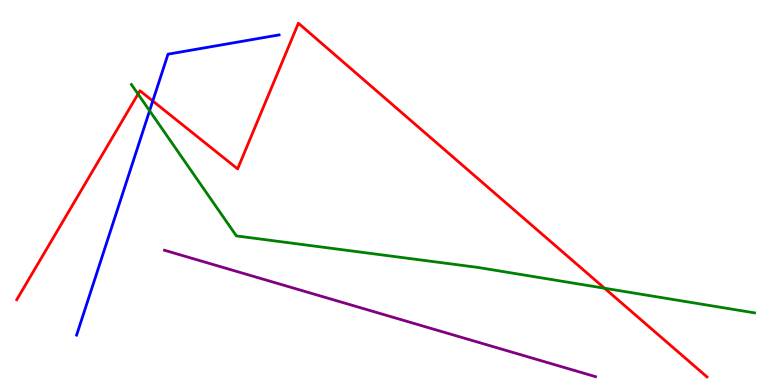[{'lines': ['blue', 'red'], 'intersections': [{'x': 1.97, 'y': 7.38}]}, {'lines': ['green', 'red'], 'intersections': [{'x': 1.78, 'y': 7.56}, {'x': 7.8, 'y': 2.51}]}, {'lines': ['purple', 'red'], 'intersections': []}, {'lines': ['blue', 'green'], 'intersections': [{'x': 1.93, 'y': 7.12}]}, {'lines': ['blue', 'purple'], 'intersections': []}, {'lines': ['green', 'purple'], 'intersections': []}]